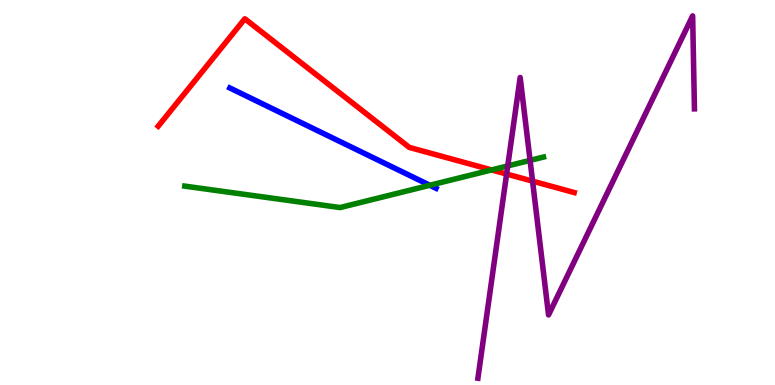[{'lines': ['blue', 'red'], 'intersections': []}, {'lines': ['green', 'red'], 'intersections': [{'x': 6.34, 'y': 5.59}]}, {'lines': ['purple', 'red'], 'intersections': [{'x': 6.54, 'y': 5.48}, {'x': 6.87, 'y': 5.3}]}, {'lines': ['blue', 'green'], 'intersections': [{'x': 5.55, 'y': 5.19}]}, {'lines': ['blue', 'purple'], 'intersections': []}, {'lines': ['green', 'purple'], 'intersections': [{'x': 6.55, 'y': 5.69}, {'x': 6.84, 'y': 5.83}]}]